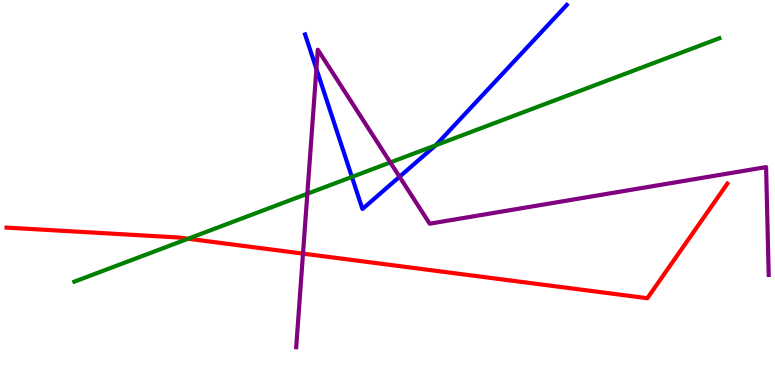[{'lines': ['blue', 'red'], 'intersections': []}, {'lines': ['green', 'red'], 'intersections': [{'x': 2.43, 'y': 3.8}]}, {'lines': ['purple', 'red'], 'intersections': [{'x': 3.91, 'y': 3.41}]}, {'lines': ['blue', 'green'], 'intersections': [{'x': 4.54, 'y': 5.4}, {'x': 5.62, 'y': 6.23}]}, {'lines': ['blue', 'purple'], 'intersections': [{'x': 4.08, 'y': 8.21}, {'x': 5.16, 'y': 5.41}]}, {'lines': ['green', 'purple'], 'intersections': [{'x': 3.97, 'y': 4.97}, {'x': 5.04, 'y': 5.78}]}]